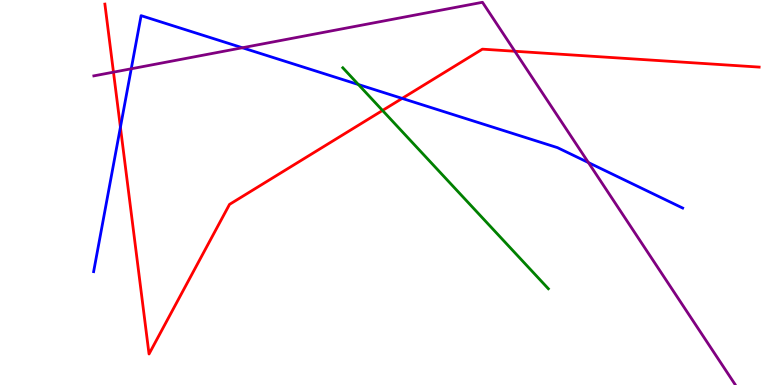[{'lines': ['blue', 'red'], 'intersections': [{'x': 1.55, 'y': 6.7}, {'x': 5.19, 'y': 7.44}]}, {'lines': ['green', 'red'], 'intersections': [{'x': 4.94, 'y': 7.13}]}, {'lines': ['purple', 'red'], 'intersections': [{'x': 1.46, 'y': 8.13}, {'x': 6.64, 'y': 8.67}]}, {'lines': ['blue', 'green'], 'intersections': [{'x': 4.62, 'y': 7.8}]}, {'lines': ['blue', 'purple'], 'intersections': [{'x': 1.69, 'y': 8.21}, {'x': 3.13, 'y': 8.76}, {'x': 7.59, 'y': 5.78}]}, {'lines': ['green', 'purple'], 'intersections': []}]